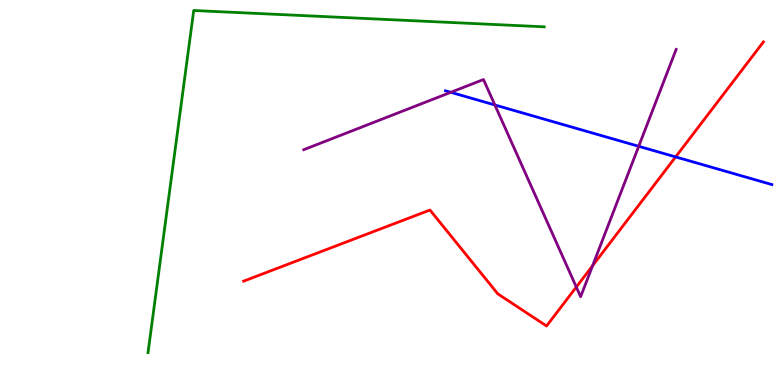[{'lines': ['blue', 'red'], 'intersections': [{'x': 8.72, 'y': 5.92}]}, {'lines': ['green', 'red'], 'intersections': []}, {'lines': ['purple', 'red'], 'intersections': [{'x': 7.44, 'y': 2.54}, {'x': 7.65, 'y': 3.1}]}, {'lines': ['blue', 'green'], 'intersections': []}, {'lines': ['blue', 'purple'], 'intersections': [{'x': 5.82, 'y': 7.6}, {'x': 6.39, 'y': 7.27}, {'x': 8.24, 'y': 6.2}]}, {'lines': ['green', 'purple'], 'intersections': []}]